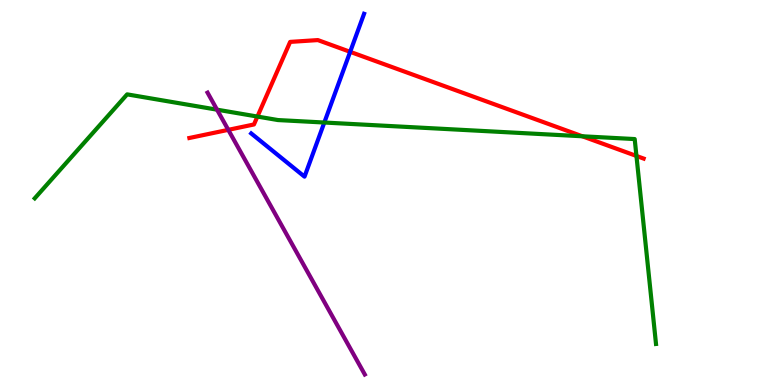[{'lines': ['blue', 'red'], 'intersections': [{'x': 4.52, 'y': 8.65}]}, {'lines': ['green', 'red'], 'intersections': [{'x': 3.32, 'y': 6.97}, {'x': 7.51, 'y': 6.46}, {'x': 8.21, 'y': 5.95}]}, {'lines': ['purple', 'red'], 'intersections': [{'x': 2.95, 'y': 6.63}]}, {'lines': ['blue', 'green'], 'intersections': [{'x': 4.18, 'y': 6.82}]}, {'lines': ['blue', 'purple'], 'intersections': []}, {'lines': ['green', 'purple'], 'intersections': [{'x': 2.8, 'y': 7.15}]}]